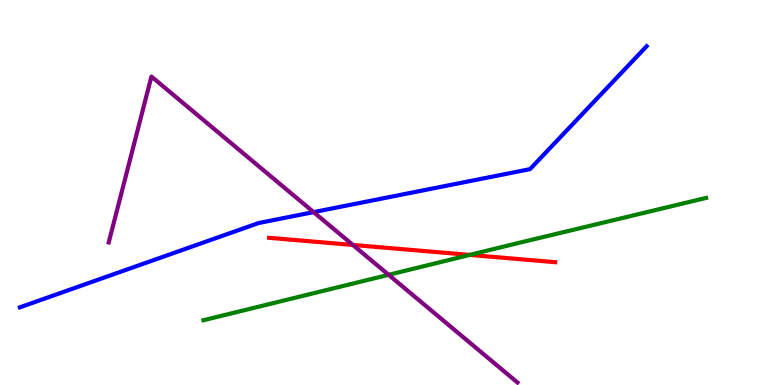[{'lines': ['blue', 'red'], 'intersections': []}, {'lines': ['green', 'red'], 'intersections': [{'x': 6.06, 'y': 3.38}]}, {'lines': ['purple', 'red'], 'intersections': [{'x': 4.55, 'y': 3.64}]}, {'lines': ['blue', 'green'], 'intersections': []}, {'lines': ['blue', 'purple'], 'intersections': [{'x': 4.05, 'y': 4.49}]}, {'lines': ['green', 'purple'], 'intersections': [{'x': 5.01, 'y': 2.86}]}]